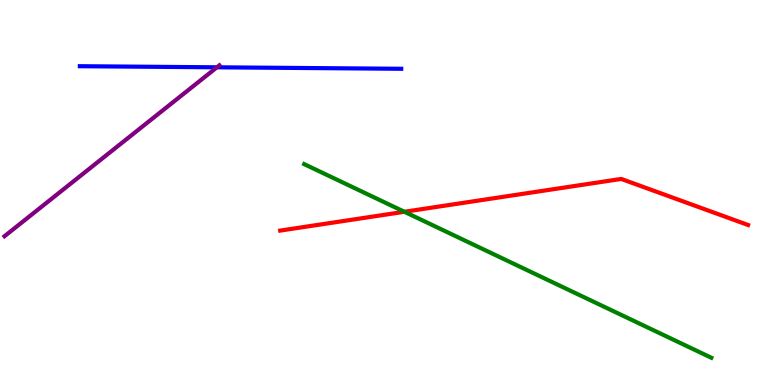[{'lines': ['blue', 'red'], 'intersections': []}, {'lines': ['green', 'red'], 'intersections': [{'x': 5.22, 'y': 4.5}]}, {'lines': ['purple', 'red'], 'intersections': []}, {'lines': ['blue', 'green'], 'intersections': []}, {'lines': ['blue', 'purple'], 'intersections': [{'x': 2.8, 'y': 8.25}]}, {'lines': ['green', 'purple'], 'intersections': []}]